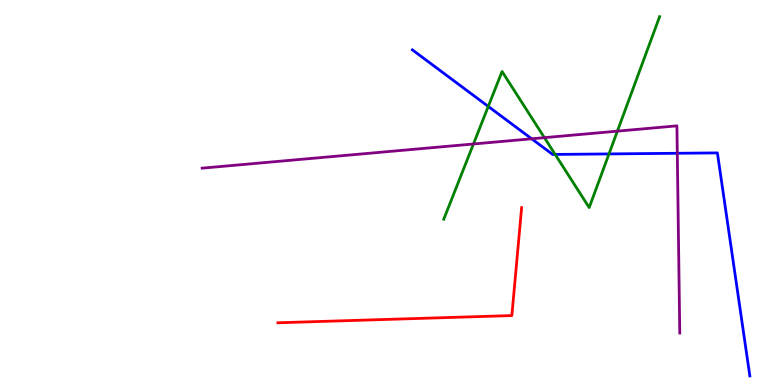[{'lines': ['blue', 'red'], 'intersections': []}, {'lines': ['green', 'red'], 'intersections': []}, {'lines': ['purple', 'red'], 'intersections': []}, {'lines': ['blue', 'green'], 'intersections': [{'x': 6.3, 'y': 7.24}, {'x': 7.16, 'y': 5.99}, {'x': 7.86, 'y': 6.0}]}, {'lines': ['blue', 'purple'], 'intersections': [{'x': 6.86, 'y': 6.4}, {'x': 8.74, 'y': 6.02}]}, {'lines': ['green', 'purple'], 'intersections': [{'x': 6.11, 'y': 6.26}, {'x': 7.02, 'y': 6.42}, {'x': 7.97, 'y': 6.59}]}]